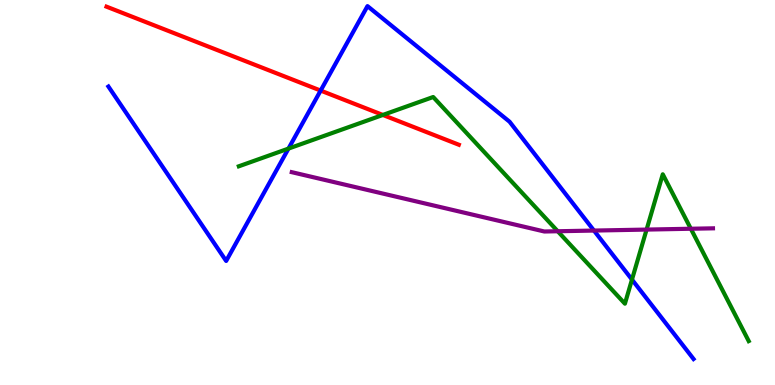[{'lines': ['blue', 'red'], 'intersections': [{'x': 4.14, 'y': 7.65}]}, {'lines': ['green', 'red'], 'intersections': [{'x': 4.94, 'y': 7.01}]}, {'lines': ['purple', 'red'], 'intersections': []}, {'lines': ['blue', 'green'], 'intersections': [{'x': 3.72, 'y': 6.14}, {'x': 8.15, 'y': 2.74}]}, {'lines': ['blue', 'purple'], 'intersections': [{'x': 7.66, 'y': 4.01}]}, {'lines': ['green', 'purple'], 'intersections': [{'x': 7.2, 'y': 3.99}, {'x': 8.34, 'y': 4.04}, {'x': 8.91, 'y': 4.06}]}]